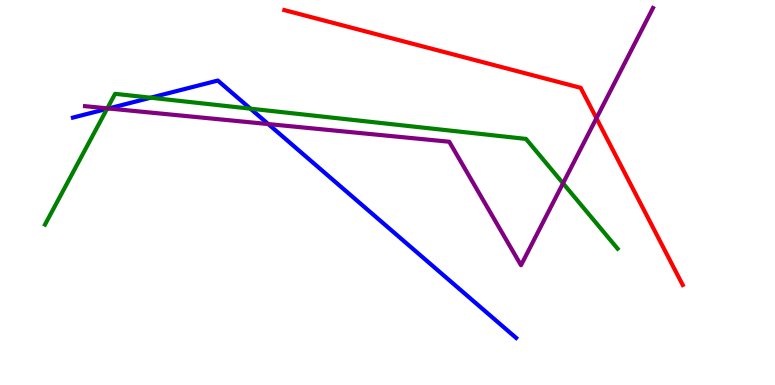[{'lines': ['blue', 'red'], 'intersections': []}, {'lines': ['green', 'red'], 'intersections': []}, {'lines': ['purple', 'red'], 'intersections': [{'x': 7.7, 'y': 6.93}]}, {'lines': ['blue', 'green'], 'intersections': [{'x': 1.38, 'y': 7.17}, {'x': 1.94, 'y': 7.46}, {'x': 3.23, 'y': 7.18}]}, {'lines': ['blue', 'purple'], 'intersections': [{'x': 1.4, 'y': 7.18}, {'x': 3.46, 'y': 6.78}]}, {'lines': ['green', 'purple'], 'intersections': [{'x': 1.38, 'y': 7.19}, {'x': 7.26, 'y': 5.24}]}]